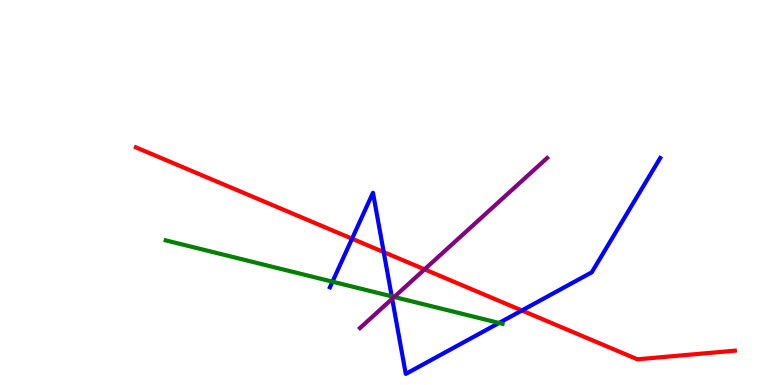[{'lines': ['blue', 'red'], 'intersections': [{'x': 4.54, 'y': 3.8}, {'x': 4.95, 'y': 3.45}, {'x': 6.73, 'y': 1.94}]}, {'lines': ['green', 'red'], 'intersections': []}, {'lines': ['purple', 'red'], 'intersections': [{'x': 5.48, 'y': 3.0}]}, {'lines': ['blue', 'green'], 'intersections': [{'x': 4.29, 'y': 2.68}, {'x': 5.05, 'y': 2.3}, {'x': 6.44, 'y': 1.61}]}, {'lines': ['blue', 'purple'], 'intersections': [{'x': 5.06, 'y': 2.24}]}, {'lines': ['green', 'purple'], 'intersections': [{'x': 5.09, 'y': 2.29}]}]